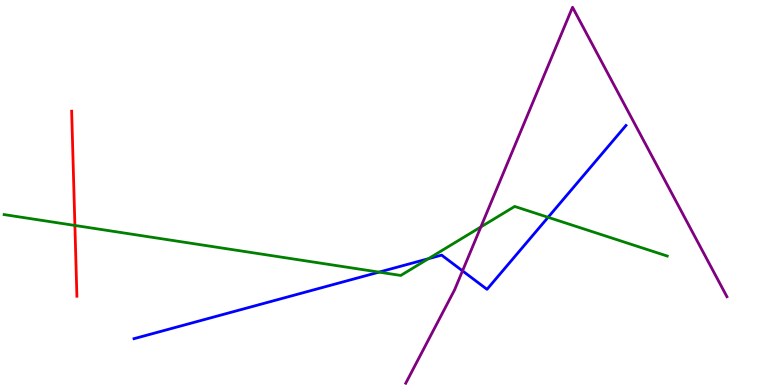[{'lines': ['blue', 'red'], 'intersections': []}, {'lines': ['green', 'red'], 'intersections': [{'x': 0.966, 'y': 4.14}]}, {'lines': ['purple', 'red'], 'intersections': []}, {'lines': ['blue', 'green'], 'intersections': [{'x': 4.89, 'y': 2.93}, {'x': 5.53, 'y': 3.28}, {'x': 7.07, 'y': 4.36}]}, {'lines': ['blue', 'purple'], 'intersections': [{'x': 5.97, 'y': 2.96}]}, {'lines': ['green', 'purple'], 'intersections': [{'x': 6.2, 'y': 4.11}]}]